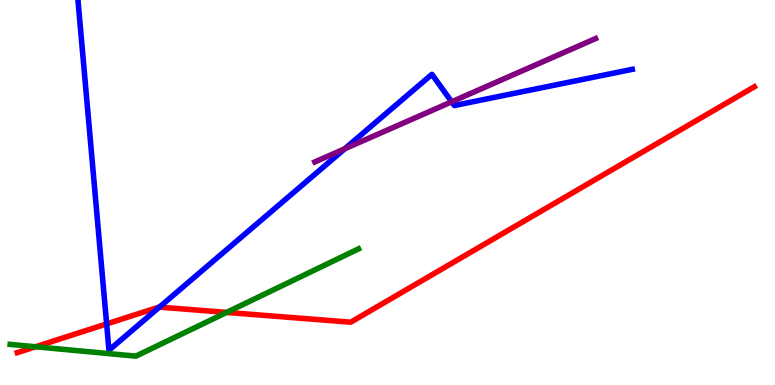[{'lines': ['blue', 'red'], 'intersections': [{'x': 1.38, 'y': 1.59}, {'x': 2.06, 'y': 2.02}]}, {'lines': ['green', 'red'], 'intersections': [{'x': 0.459, 'y': 0.993}, {'x': 2.92, 'y': 1.89}]}, {'lines': ['purple', 'red'], 'intersections': []}, {'lines': ['blue', 'green'], 'intersections': []}, {'lines': ['blue', 'purple'], 'intersections': [{'x': 4.45, 'y': 6.14}, {'x': 5.83, 'y': 7.36}]}, {'lines': ['green', 'purple'], 'intersections': []}]